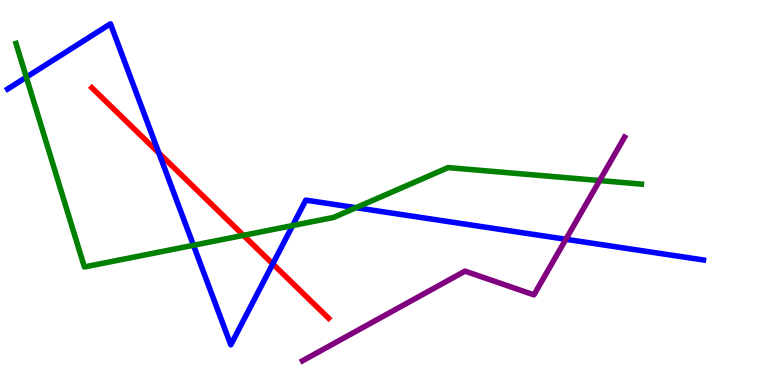[{'lines': ['blue', 'red'], 'intersections': [{'x': 2.05, 'y': 6.03}, {'x': 3.52, 'y': 3.15}]}, {'lines': ['green', 'red'], 'intersections': [{'x': 3.14, 'y': 3.89}]}, {'lines': ['purple', 'red'], 'intersections': []}, {'lines': ['blue', 'green'], 'intersections': [{'x': 0.34, 'y': 8.0}, {'x': 2.5, 'y': 3.63}, {'x': 3.78, 'y': 4.14}, {'x': 4.59, 'y': 4.61}]}, {'lines': ['blue', 'purple'], 'intersections': [{'x': 7.3, 'y': 3.79}]}, {'lines': ['green', 'purple'], 'intersections': [{'x': 7.74, 'y': 5.31}]}]